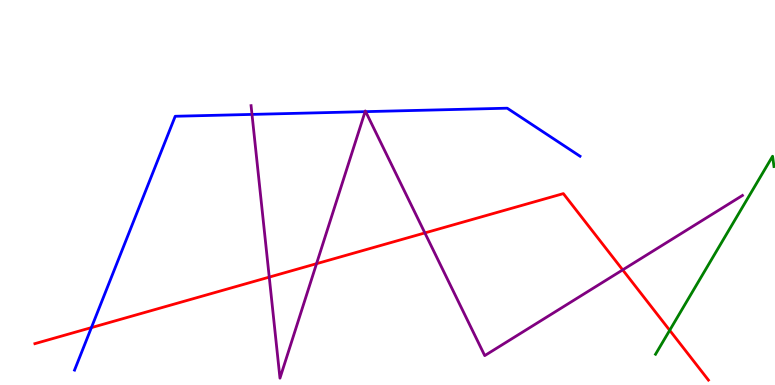[{'lines': ['blue', 'red'], 'intersections': [{'x': 1.18, 'y': 1.49}]}, {'lines': ['green', 'red'], 'intersections': [{'x': 8.64, 'y': 1.42}]}, {'lines': ['purple', 'red'], 'intersections': [{'x': 3.47, 'y': 2.8}, {'x': 4.08, 'y': 3.15}, {'x': 5.48, 'y': 3.95}, {'x': 8.03, 'y': 2.99}]}, {'lines': ['blue', 'green'], 'intersections': []}, {'lines': ['blue', 'purple'], 'intersections': [{'x': 3.25, 'y': 7.03}, {'x': 4.71, 'y': 7.1}, {'x': 4.72, 'y': 7.1}]}, {'lines': ['green', 'purple'], 'intersections': []}]